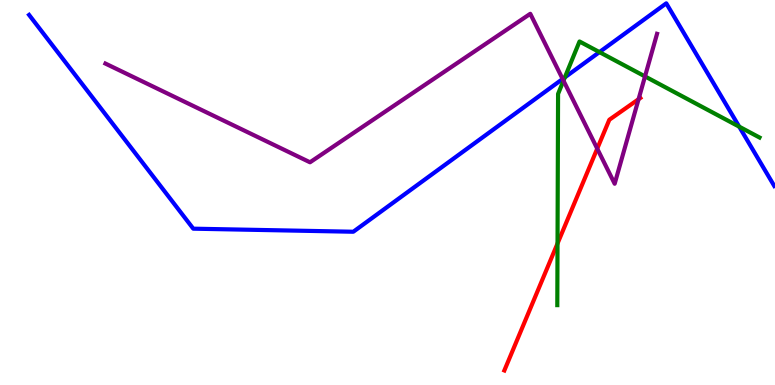[{'lines': ['blue', 'red'], 'intersections': []}, {'lines': ['green', 'red'], 'intersections': [{'x': 7.19, 'y': 3.68}]}, {'lines': ['purple', 'red'], 'intersections': [{'x': 7.71, 'y': 6.14}, {'x': 8.24, 'y': 7.42}]}, {'lines': ['blue', 'green'], 'intersections': [{'x': 7.29, 'y': 7.99}, {'x': 7.73, 'y': 8.65}, {'x': 9.54, 'y': 6.71}]}, {'lines': ['blue', 'purple'], 'intersections': [{'x': 7.26, 'y': 7.95}]}, {'lines': ['green', 'purple'], 'intersections': [{'x': 7.27, 'y': 7.9}, {'x': 8.32, 'y': 8.02}]}]